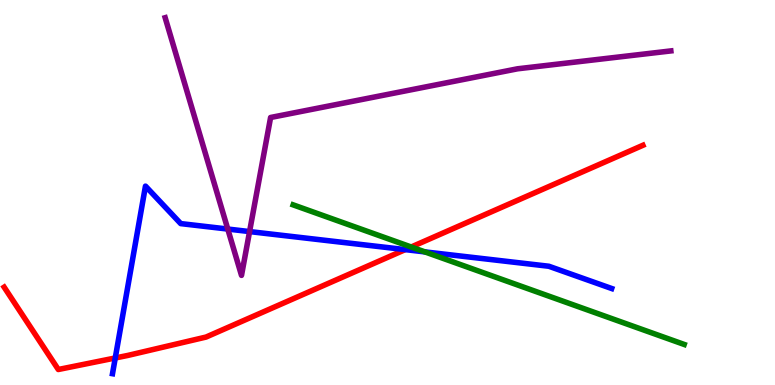[{'lines': ['blue', 'red'], 'intersections': [{'x': 1.49, 'y': 0.702}, {'x': 5.23, 'y': 3.52}]}, {'lines': ['green', 'red'], 'intersections': [{'x': 5.31, 'y': 3.58}]}, {'lines': ['purple', 'red'], 'intersections': []}, {'lines': ['blue', 'green'], 'intersections': [{'x': 5.48, 'y': 3.46}]}, {'lines': ['blue', 'purple'], 'intersections': [{'x': 2.94, 'y': 4.05}, {'x': 3.22, 'y': 3.98}]}, {'lines': ['green', 'purple'], 'intersections': []}]